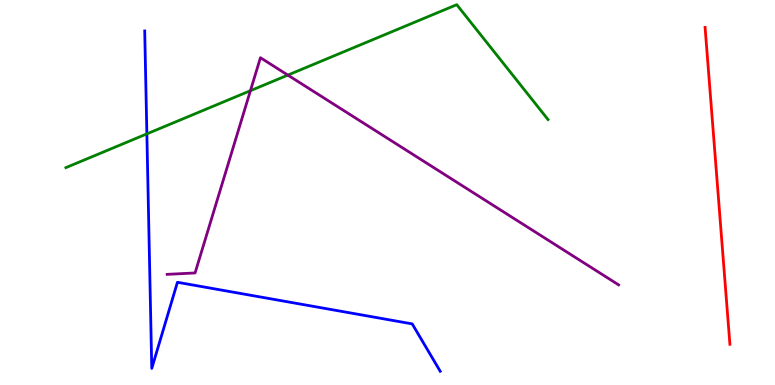[{'lines': ['blue', 'red'], 'intersections': []}, {'lines': ['green', 'red'], 'intersections': []}, {'lines': ['purple', 'red'], 'intersections': []}, {'lines': ['blue', 'green'], 'intersections': [{'x': 1.9, 'y': 6.52}]}, {'lines': ['blue', 'purple'], 'intersections': []}, {'lines': ['green', 'purple'], 'intersections': [{'x': 3.23, 'y': 7.64}, {'x': 3.71, 'y': 8.05}]}]